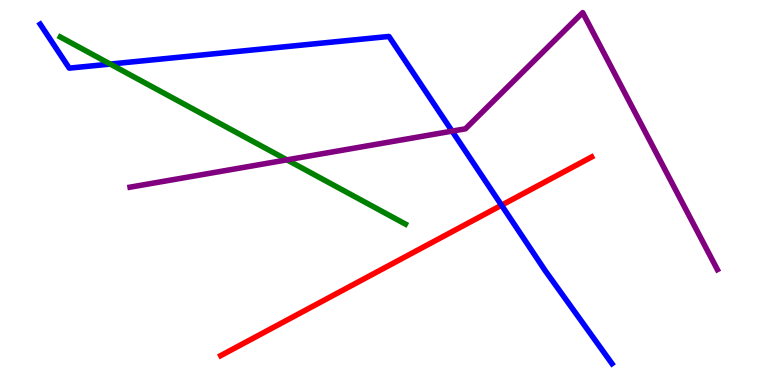[{'lines': ['blue', 'red'], 'intersections': [{'x': 6.47, 'y': 4.67}]}, {'lines': ['green', 'red'], 'intersections': []}, {'lines': ['purple', 'red'], 'intersections': []}, {'lines': ['blue', 'green'], 'intersections': [{'x': 1.42, 'y': 8.34}]}, {'lines': ['blue', 'purple'], 'intersections': [{'x': 5.83, 'y': 6.59}]}, {'lines': ['green', 'purple'], 'intersections': [{'x': 3.7, 'y': 5.85}]}]